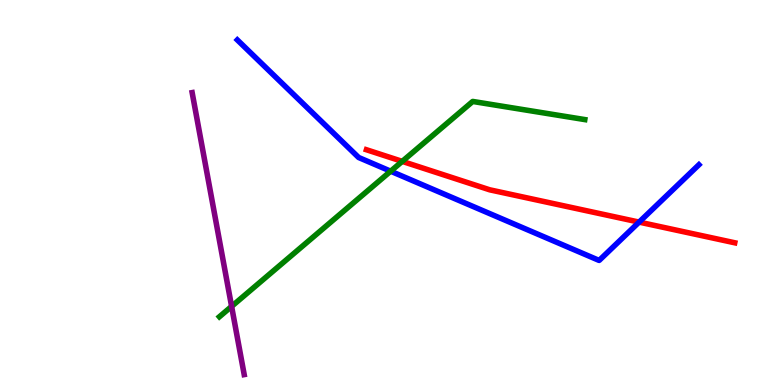[{'lines': ['blue', 'red'], 'intersections': [{'x': 8.25, 'y': 4.23}]}, {'lines': ['green', 'red'], 'intersections': [{'x': 5.19, 'y': 5.81}]}, {'lines': ['purple', 'red'], 'intersections': []}, {'lines': ['blue', 'green'], 'intersections': [{'x': 5.04, 'y': 5.55}]}, {'lines': ['blue', 'purple'], 'intersections': []}, {'lines': ['green', 'purple'], 'intersections': [{'x': 2.99, 'y': 2.04}]}]